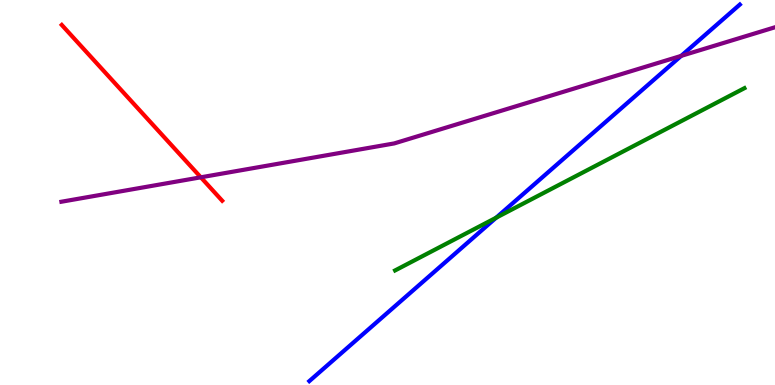[{'lines': ['blue', 'red'], 'intersections': []}, {'lines': ['green', 'red'], 'intersections': []}, {'lines': ['purple', 'red'], 'intersections': [{'x': 2.59, 'y': 5.39}]}, {'lines': ['blue', 'green'], 'intersections': [{'x': 6.4, 'y': 4.35}]}, {'lines': ['blue', 'purple'], 'intersections': [{'x': 8.79, 'y': 8.55}]}, {'lines': ['green', 'purple'], 'intersections': []}]